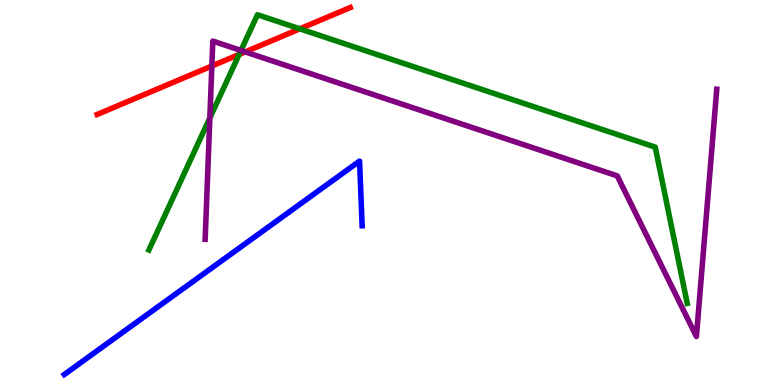[{'lines': ['blue', 'red'], 'intersections': []}, {'lines': ['green', 'red'], 'intersections': [{'x': 3.09, 'y': 8.58}, {'x': 3.87, 'y': 9.25}]}, {'lines': ['purple', 'red'], 'intersections': [{'x': 2.73, 'y': 8.29}, {'x': 3.16, 'y': 8.65}]}, {'lines': ['blue', 'green'], 'intersections': []}, {'lines': ['blue', 'purple'], 'intersections': []}, {'lines': ['green', 'purple'], 'intersections': [{'x': 2.71, 'y': 6.94}, {'x': 3.11, 'y': 8.69}]}]